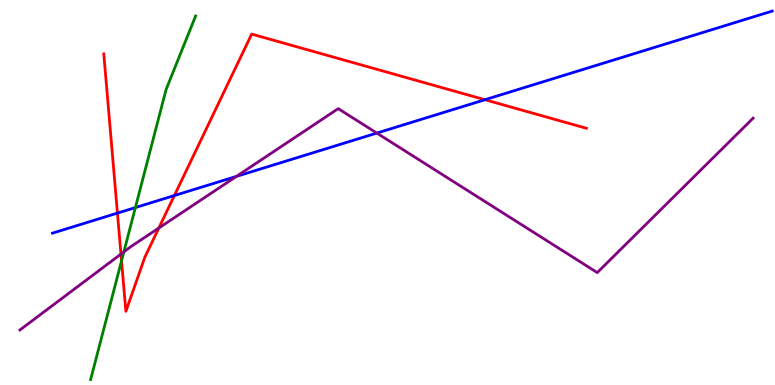[{'lines': ['blue', 'red'], 'intersections': [{'x': 1.52, 'y': 4.46}, {'x': 2.25, 'y': 4.92}, {'x': 6.26, 'y': 7.41}]}, {'lines': ['green', 'red'], 'intersections': [{'x': 1.57, 'y': 3.23}]}, {'lines': ['purple', 'red'], 'intersections': [{'x': 1.56, 'y': 3.4}, {'x': 2.05, 'y': 4.08}]}, {'lines': ['blue', 'green'], 'intersections': [{'x': 1.75, 'y': 4.61}]}, {'lines': ['blue', 'purple'], 'intersections': [{'x': 3.05, 'y': 5.42}, {'x': 4.86, 'y': 6.54}]}, {'lines': ['green', 'purple'], 'intersections': [{'x': 1.6, 'y': 3.46}]}]